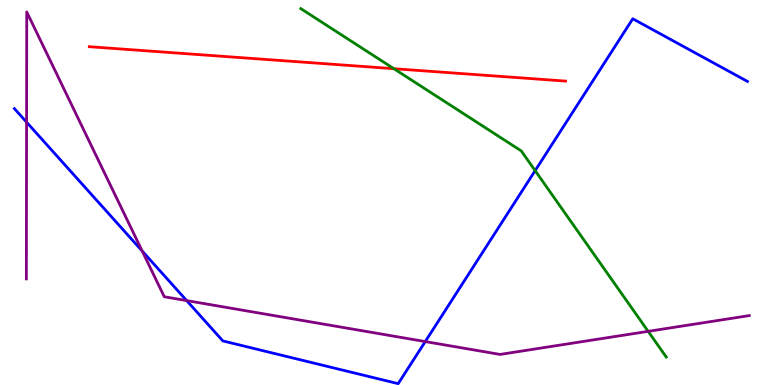[{'lines': ['blue', 'red'], 'intersections': []}, {'lines': ['green', 'red'], 'intersections': [{'x': 5.08, 'y': 8.22}]}, {'lines': ['purple', 'red'], 'intersections': []}, {'lines': ['blue', 'green'], 'intersections': [{'x': 6.91, 'y': 5.57}]}, {'lines': ['blue', 'purple'], 'intersections': [{'x': 0.343, 'y': 6.83}, {'x': 1.83, 'y': 3.48}, {'x': 2.41, 'y': 2.19}, {'x': 5.49, 'y': 1.13}]}, {'lines': ['green', 'purple'], 'intersections': [{'x': 8.36, 'y': 1.39}]}]